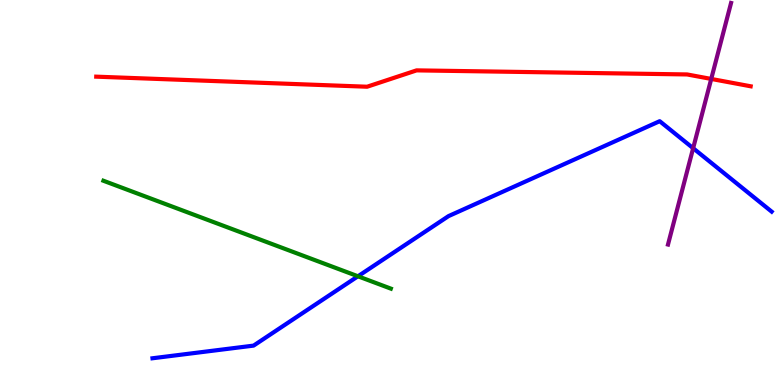[{'lines': ['blue', 'red'], 'intersections': []}, {'lines': ['green', 'red'], 'intersections': []}, {'lines': ['purple', 'red'], 'intersections': [{'x': 9.18, 'y': 7.95}]}, {'lines': ['blue', 'green'], 'intersections': [{'x': 4.62, 'y': 2.82}]}, {'lines': ['blue', 'purple'], 'intersections': [{'x': 8.94, 'y': 6.15}]}, {'lines': ['green', 'purple'], 'intersections': []}]